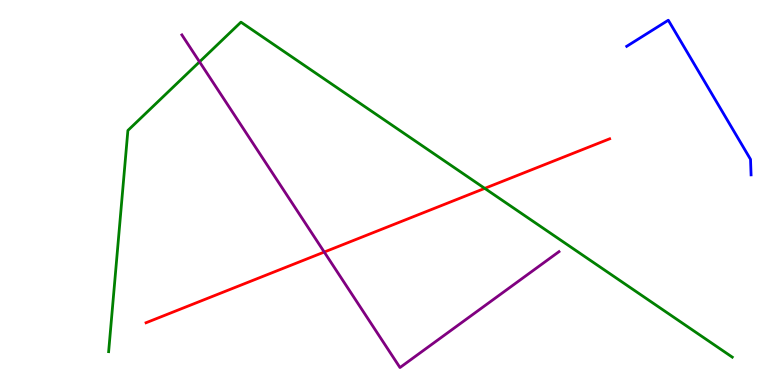[{'lines': ['blue', 'red'], 'intersections': []}, {'lines': ['green', 'red'], 'intersections': [{'x': 6.25, 'y': 5.11}]}, {'lines': ['purple', 'red'], 'intersections': [{'x': 4.18, 'y': 3.45}]}, {'lines': ['blue', 'green'], 'intersections': []}, {'lines': ['blue', 'purple'], 'intersections': []}, {'lines': ['green', 'purple'], 'intersections': [{'x': 2.57, 'y': 8.39}]}]